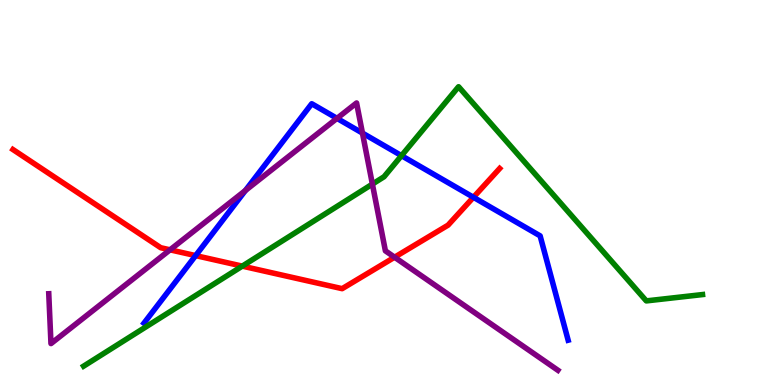[{'lines': ['blue', 'red'], 'intersections': [{'x': 2.52, 'y': 3.36}, {'x': 6.11, 'y': 4.88}]}, {'lines': ['green', 'red'], 'intersections': [{'x': 3.13, 'y': 3.09}]}, {'lines': ['purple', 'red'], 'intersections': [{'x': 2.19, 'y': 3.51}, {'x': 5.09, 'y': 3.32}]}, {'lines': ['blue', 'green'], 'intersections': [{'x': 5.18, 'y': 5.96}]}, {'lines': ['blue', 'purple'], 'intersections': [{'x': 3.17, 'y': 5.05}, {'x': 4.35, 'y': 6.93}, {'x': 4.68, 'y': 6.54}]}, {'lines': ['green', 'purple'], 'intersections': [{'x': 4.81, 'y': 5.22}]}]